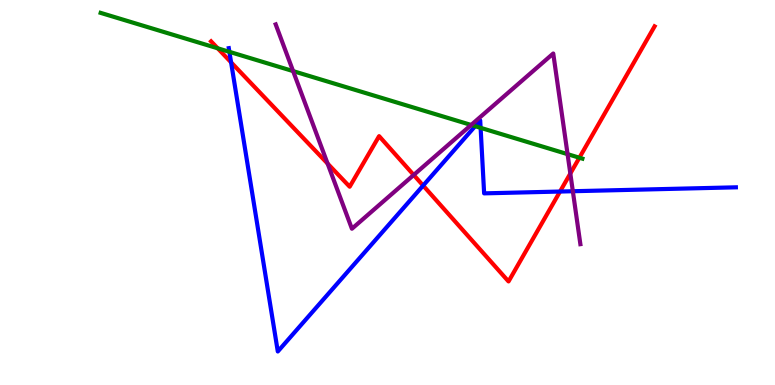[{'lines': ['blue', 'red'], 'intersections': [{'x': 2.98, 'y': 8.38}, {'x': 5.46, 'y': 5.18}, {'x': 7.23, 'y': 5.02}]}, {'lines': ['green', 'red'], 'intersections': [{'x': 2.81, 'y': 8.75}, {'x': 7.48, 'y': 5.9}]}, {'lines': ['purple', 'red'], 'intersections': [{'x': 4.23, 'y': 5.75}, {'x': 5.34, 'y': 5.46}, {'x': 7.36, 'y': 5.49}]}, {'lines': ['blue', 'green'], 'intersections': [{'x': 2.96, 'y': 8.65}, {'x': 6.13, 'y': 6.72}, {'x': 6.2, 'y': 6.68}]}, {'lines': ['blue', 'purple'], 'intersections': [{'x': 7.39, 'y': 5.03}]}, {'lines': ['green', 'purple'], 'intersections': [{'x': 3.78, 'y': 8.15}, {'x': 6.08, 'y': 6.75}, {'x': 7.32, 'y': 6.0}]}]